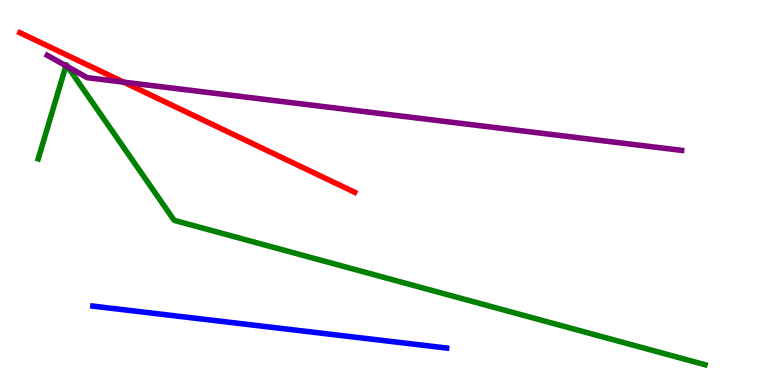[{'lines': ['blue', 'red'], 'intersections': []}, {'lines': ['green', 'red'], 'intersections': []}, {'lines': ['purple', 'red'], 'intersections': [{'x': 1.6, 'y': 7.87}]}, {'lines': ['blue', 'green'], 'intersections': []}, {'lines': ['blue', 'purple'], 'intersections': []}, {'lines': ['green', 'purple'], 'intersections': [{'x': 0.851, 'y': 8.29}, {'x': 0.873, 'y': 8.27}]}]